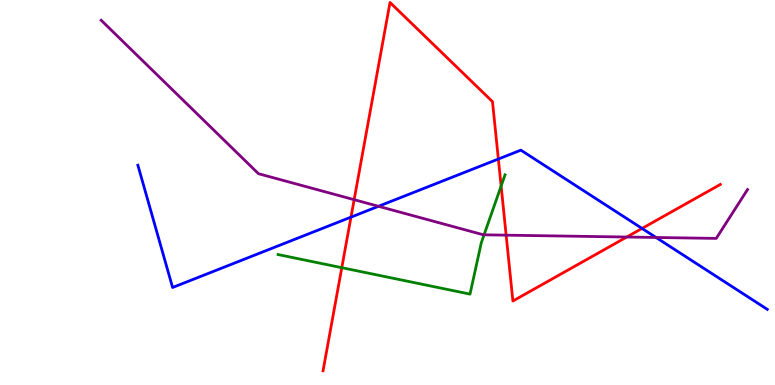[{'lines': ['blue', 'red'], 'intersections': [{'x': 4.53, 'y': 4.36}, {'x': 6.43, 'y': 5.87}, {'x': 8.28, 'y': 4.07}]}, {'lines': ['green', 'red'], 'intersections': [{'x': 4.41, 'y': 3.05}, {'x': 6.47, 'y': 5.17}]}, {'lines': ['purple', 'red'], 'intersections': [{'x': 4.57, 'y': 4.81}, {'x': 6.53, 'y': 3.89}, {'x': 8.09, 'y': 3.84}]}, {'lines': ['blue', 'green'], 'intersections': []}, {'lines': ['blue', 'purple'], 'intersections': [{'x': 4.88, 'y': 4.64}, {'x': 8.47, 'y': 3.83}]}, {'lines': ['green', 'purple'], 'intersections': [{'x': 6.25, 'y': 3.9}]}]